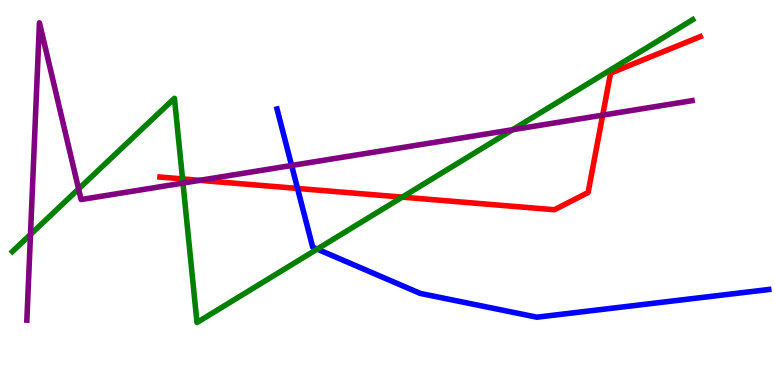[{'lines': ['blue', 'red'], 'intersections': [{'x': 3.84, 'y': 5.11}]}, {'lines': ['green', 'red'], 'intersections': [{'x': 2.36, 'y': 5.35}, {'x': 5.19, 'y': 4.88}]}, {'lines': ['purple', 'red'], 'intersections': [{'x': 2.58, 'y': 5.32}, {'x': 7.78, 'y': 7.01}]}, {'lines': ['blue', 'green'], 'intersections': [{'x': 4.09, 'y': 3.53}]}, {'lines': ['blue', 'purple'], 'intersections': [{'x': 3.76, 'y': 5.7}]}, {'lines': ['green', 'purple'], 'intersections': [{'x': 0.393, 'y': 3.91}, {'x': 1.01, 'y': 5.09}, {'x': 2.36, 'y': 5.25}, {'x': 6.61, 'y': 6.63}]}]